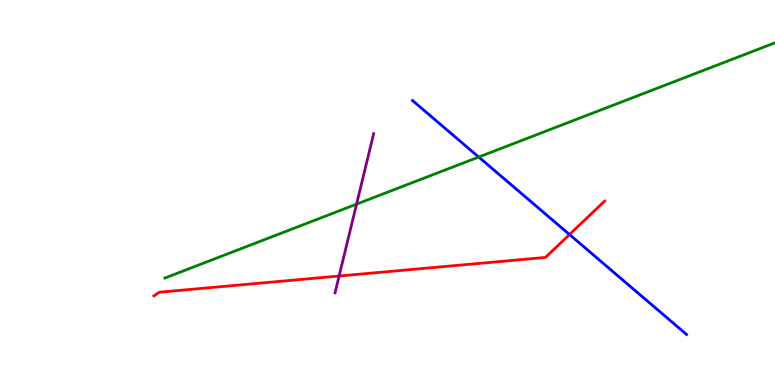[{'lines': ['blue', 'red'], 'intersections': [{'x': 7.35, 'y': 3.91}]}, {'lines': ['green', 'red'], 'intersections': []}, {'lines': ['purple', 'red'], 'intersections': [{'x': 4.38, 'y': 2.83}]}, {'lines': ['blue', 'green'], 'intersections': [{'x': 6.18, 'y': 5.92}]}, {'lines': ['blue', 'purple'], 'intersections': []}, {'lines': ['green', 'purple'], 'intersections': [{'x': 4.6, 'y': 4.7}]}]